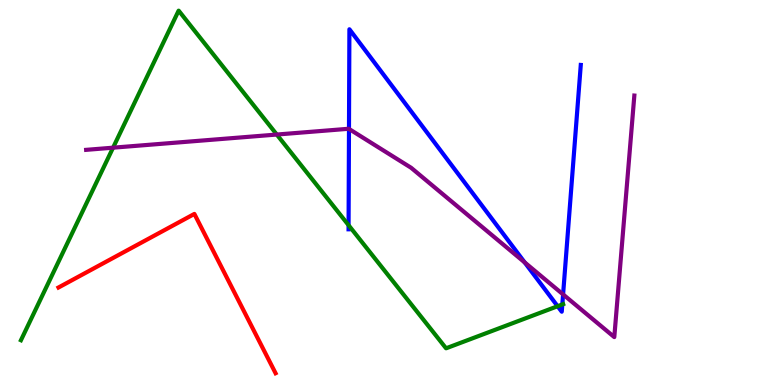[{'lines': ['blue', 'red'], 'intersections': []}, {'lines': ['green', 'red'], 'intersections': []}, {'lines': ['purple', 'red'], 'intersections': []}, {'lines': ['blue', 'green'], 'intersections': [{'x': 4.5, 'y': 4.15}, {'x': 7.2, 'y': 2.05}, {'x': 7.26, 'y': 2.09}]}, {'lines': ['blue', 'purple'], 'intersections': [{'x': 4.5, 'y': 6.65}, {'x': 6.77, 'y': 3.18}, {'x': 7.27, 'y': 2.35}]}, {'lines': ['green', 'purple'], 'intersections': [{'x': 1.46, 'y': 6.16}, {'x': 3.57, 'y': 6.51}]}]